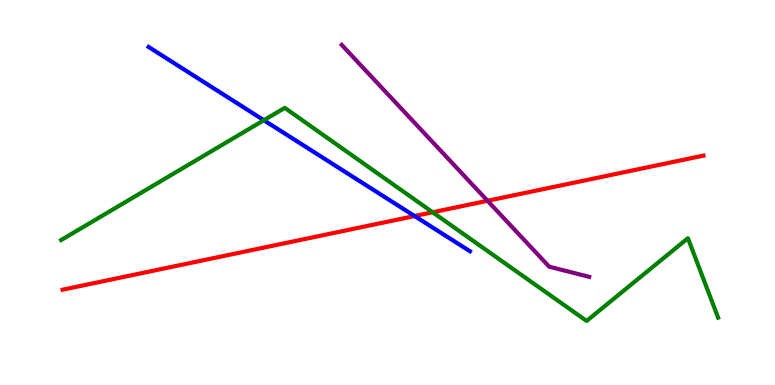[{'lines': ['blue', 'red'], 'intersections': [{'x': 5.35, 'y': 4.39}]}, {'lines': ['green', 'red'], 'intersections': [{'x': 5.58, 'y': 4.49}]}, {'lines': ['purple', 'red'], 'intersections': [{'x': 6.29, 'y': 4.78}]}, {'lines': ['blue', 'green'], 'intersections': [{'x': 3.4, 'y': 6.88}]}, {'lines': ['blue', 'purple'], 'intersections': []}, {'lines': ['green', 'purple'], 'intersections': []}]